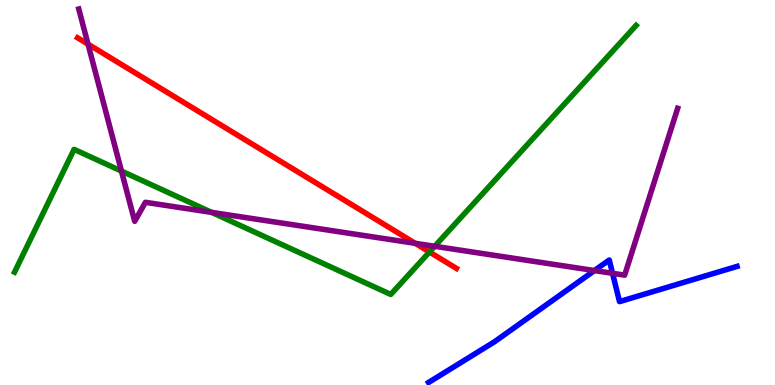[{'lines': ['blue', 'red'], 'intersections': []}, {'lines': ['green', 'red'], 'intersections': [{'x': 5.54, 'y': 3.45}]}, {'lines': ['purple', 'red'], 'intersections': [{'x': 1.14, 'y': 8.85}, {'x': 5.36, 'y': 3.68}]}, {'lines': ['blue', 'green'], 'intersections': []}, {'lines': ['blue', 'purple'], 'intersections': [{'x': 7.67, 'y': 2.97}, {'x': 7.9, 'y': 2.9}]}, {'lines': ['green', 'purple'], 'intersections': [{'x': 1.57, 'y': 5.56}, {'x': 2.73, 'y': 4.48}, {'x': 5.61, 'y': 3.6}]}]